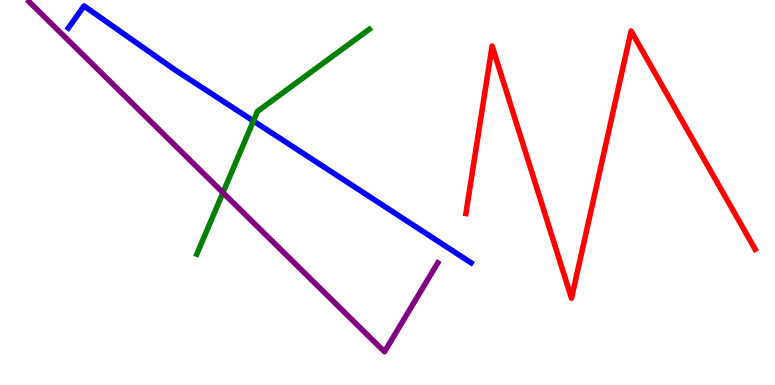[{'lines': ['blue', 'red'], 'intersections': []}, {'lines': ['green', 'red'], 'intersections': []}, {'lines': ['purple', 'red'], 'intersections': []}, {'lines': ['blue', 'green'], 'intersections': [{'x': 3.27, 'y': 6.86}]}, {'lines': ['blue', 'purple'], 'intersections': []}, {'lines': ['green', 'purple'], 'intersections': [{'x': 2.88, 'y': 5.0}]}]